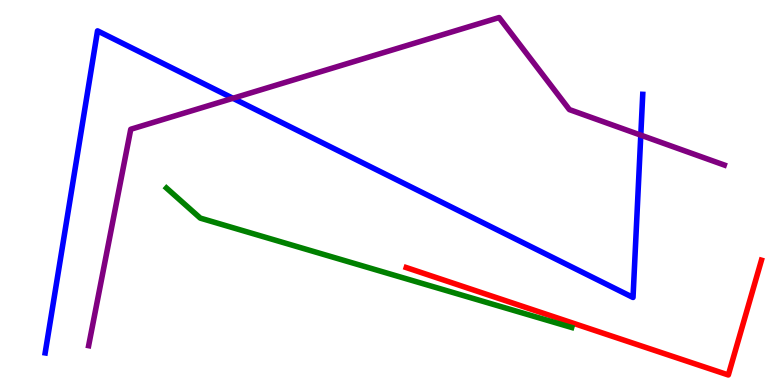[{'lines': ['blue', 'red'], 'intersections': []}, {'lines': ['green', 'red'], 'intersections': []}, {'lines': ['purple', 'red'], 'intersections': []}, {'lines': ['blue', 'green'], 'intersections': []}, {'lines': ['blue', 'purple'], 'intersections': [{'x': 3.01, 'y': 7.45}, {'x': 8.27, 'y': 6.49}]}, {'lines': ['green', 'purple'], 'intersections': []}]